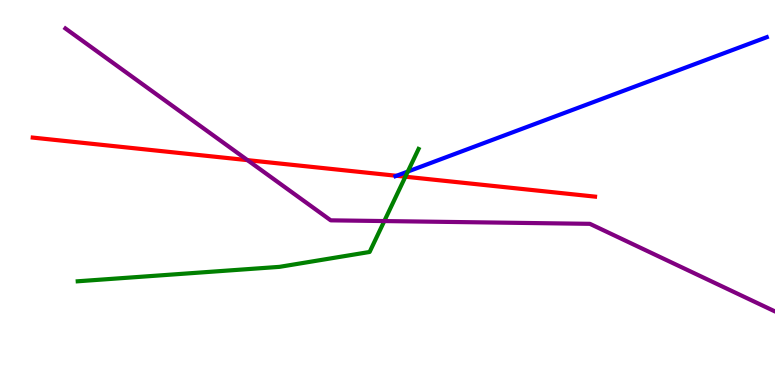[{'lines': ['blue', 'red'], 'intersections': [{'x': 5.12, 'y': 5.43}]}, {'lines': ['green', 'red'], 'intersections': [{'x': 5.23, 'y': 5.41}]}, {'lines': ['purple', 'red'], 'intersections': [{'x': 3.19, 'y': 5.84}]}, {'lines': ['blue', 'green'], 'intersections': [{'x': 5.26, 'y': 5.54}]}, {'lines': ['blue', 'purple'], 'intersections': []}, {'lines': ['green', 'purple'], 'intersections': [{'x': 4.96, 'y': 4.26}]}]